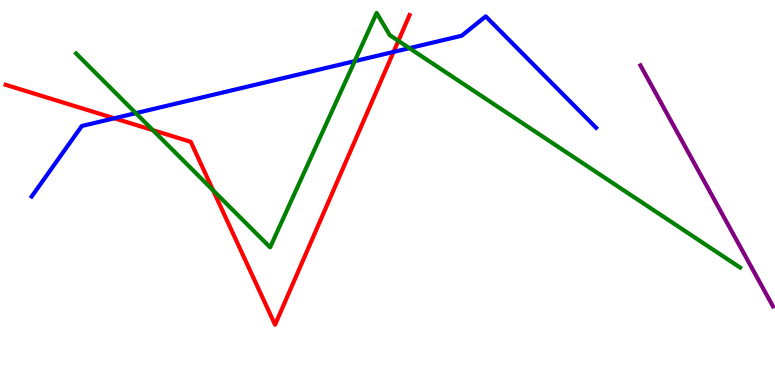[{'lines': ['blue', 'red'], 'intersections': [{'x': 1.48, 'y': 6.93}, {'x': 5.08, 'y': 8.65}]}, {'lines': ['green', 'red'], 'intersections': [{'x': 1.97, 'y': 6.62}, {'x': 2.75, 'y': 5.06}, {'x': 5.14, 'y': 8.94}]}, {'lines': ['purple', 'red'], 'intersections': []}, {'lines': ['blue', 'green'], 'intersections': [{'x': 1.75, 'y': 7.06}, {'x': 4.58, 'y': 8.41}, {'x': 5.28, 'y': 8.75}]}, {'lines': ['blue', 'purple'], 'intersections': []}, {'lines': ['green', 'purple'], 'intersections': []}]